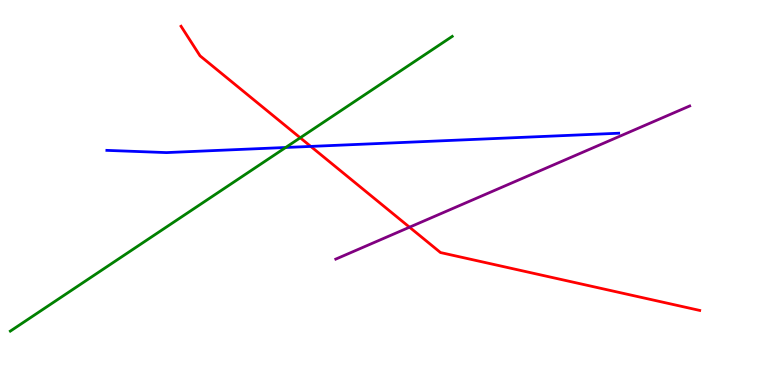[{'lines': ['blue', 'red'], 'intersections': [{'x': 4.01, 'y': 6.2}]}, {'lines': ['green', 'red'], 'intersections': [{'x': 3.87, 'y': 6.42}]}, {'lines': ['purple', 'red'], 'intersections': [{'x': 5.28, 'y': 4.1}]}, {'lines': ['blue', 'green'], 'intersections': [{'x': 3.69, 'y': 6.17}]}, {'lines': ['blue', 'purple'], 'intersections': []}, {'lines': ['green', 'purple'], 'intersections': []}]